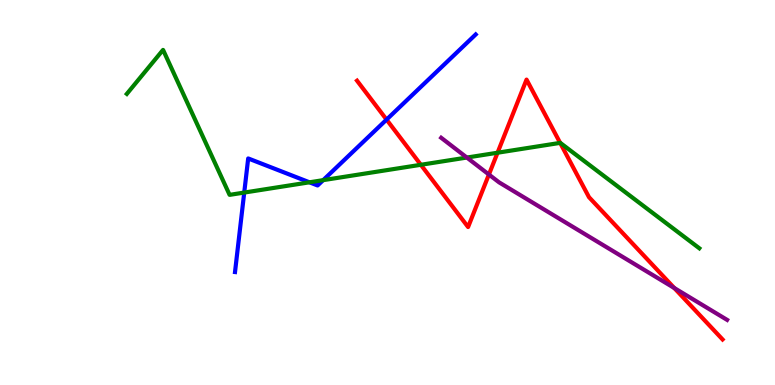[{'lines': ['blue', 'red'], 'intersections': [{'x': 4.99, 'y': 6.89}]}, {'lines': ['green', 'red'], 'intersections': [{'x': 5.43, 'y': 5.72}, {'x': 6.42, 'y': 6.03}, {'x': 7.23, 'y': 6.29}]}, {'lines': ['purple', 'red'], 'intersections': [{'x': 6.31, 'y': 5.47}, {'x': 8.7, 'y': 2.52}]}, {'lines': ['blue', 'green'], 'intersections': [{'x': 3.15, 'y': 5.0}, {'x': 3.99, 'y': 5.26}, {'x': 4.17, 'y': 5.32}]}, {'lines': ['blue', 'purple'], 'intersections': []}, {'lines': ['green', 'purple'], 'intersections': [{'x': 6.02, 'y': 5.91}]}]